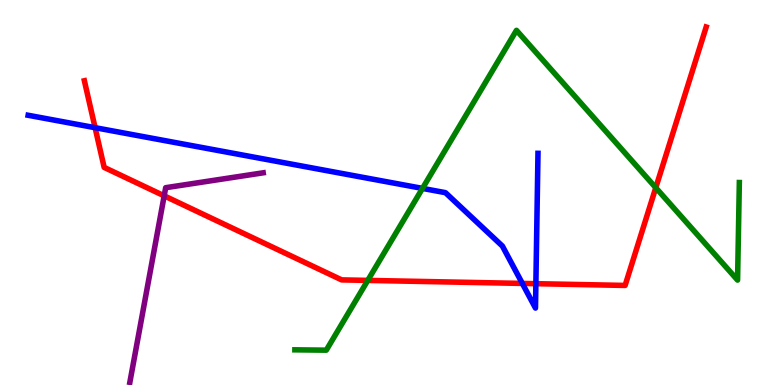[{'lines': ['blue', 'red'], 'intersections': [{'x': 1.23, 'y': 6.68}, {'x': 6.74, 'y': 2.64}, {'x': 6.91, 'y': 2.63}]}, {'lines': ['green', 'red'], 'intersections': [{'x': 4.75, 'y': 2.72}, {'x': 8.46, 'y': 5.12}]}, {'lines': ['purple', 'red'], 'intersections': [{'x': 2.12, 'y': 4.91}]}, {'lines': ['blue', 'green'], 'intersections': [{'x': 5.45, 'y': 5.11}]}, {'lines': ['blue', 'purple'], 'intersections': []}, {'lines': ['green', 'purple'], 'intersections': []}]